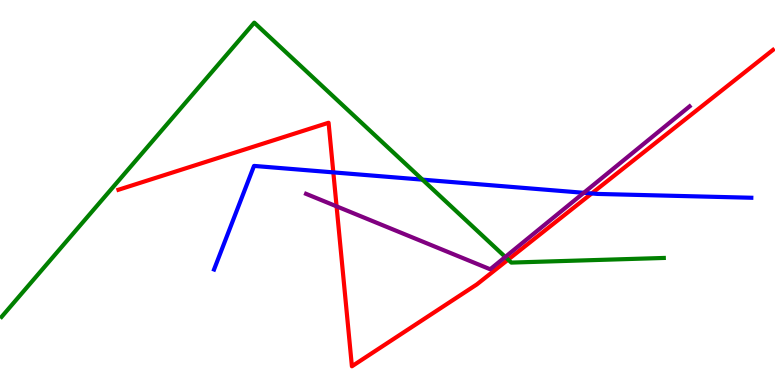[{'lines': ['blue', 'red'], 'intersections': [{'x': 4.3, 'y': 5.52}, {'x': 7.63, 'y': 4.98}]}, {'lines': ['green', 'red'], 'intersections': [{'x': 6.56, 'y': 3.26}]}, {'lines': ['purple', 'red'], 'intersections': [{'x': 4.34, 'y': 4.64}]}, {'lines': ['blue', 'green'], 'intersections': [{'x': 5.45, 'y': 5.33}]}, {'lines': ['blue', 'purple'], 'intersections': [{'x': 7.53, 'y': 4.99}]}, {'lines': ['green', 'purple'], 'intersections': [{'x': 6.52, 'y': 3.33}]}]